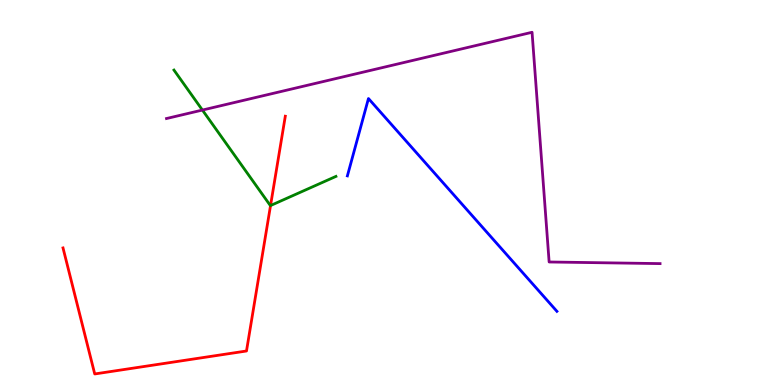[{'lines': ['blue', 'red'], 'intersections': []}, {'lines': ['green', 'red'], 'intersections': [{'x': 3.49, 'y': 4.66}]}, {'lines': ['purple', 'red'], 'intersections': []}, {'lines': ['blue', 'green'], 'intersections': []}, {'lines': ['blue', 'purple'], 'intersections': []}, {'lines': ['green', 'purple'], 'intersections': [{'x': 2.61, 'y': 7.14}]}]